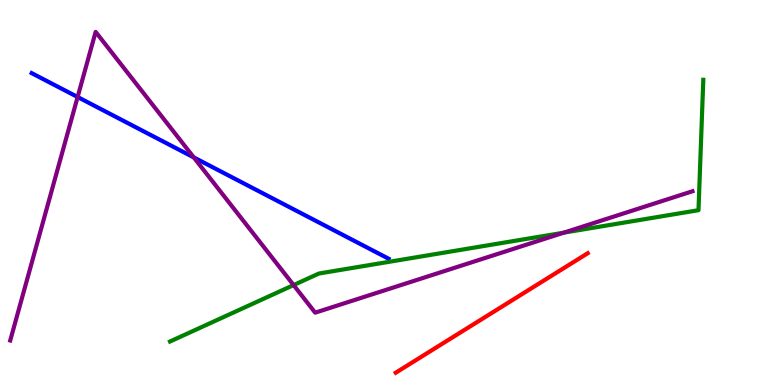[{'lines': ['blue', 'red'], 'intersections': []}, {'lines': ['green', 'red'], 'intersections': []}, {'lines': ['purple', 'red'], 'intersections': []}, {'lines': ['blue', 'green'], 'intersections': []}, {'lines': ['blue', 'purple'], 'intersections': [{'x': 1.0, 'y': 7.48}, {'x': 2.5, 'y': 5.91}]}, {'lines': ['green', 'purple'], 'intersections': [{'x': 3.79, 'y': 2.6}, {'x': 7.28, 'y': 3.96}]}]